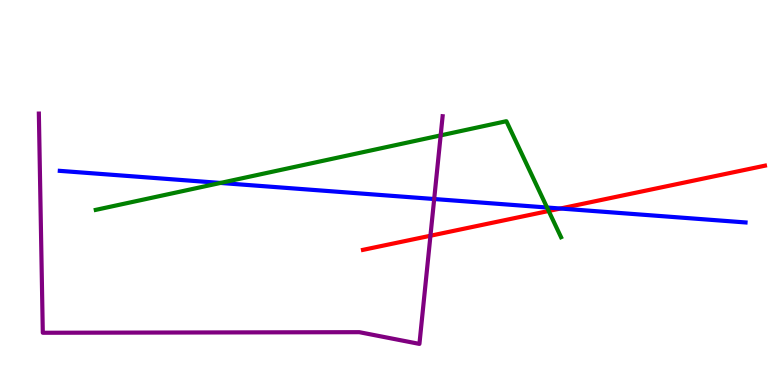[{'lines': ['blue', 'red'], 'intersections': [{'x': 7.23, 'y': 4.58}]}, {'lines': ['green', 'red'], 'intersections': [{'x': 7.08, 'y': 4.52}]}, {'lines': ['purple', 'red'], 'intersections': [{'x': 5.55, 'y': 3.88}]}, {'lines': ['blue', 'green'], 'intersections': [{'x': 2.84, 'y': 5.25}, {'x': 7.06, 'y': 4.61}]}, {'lines': ['blue', 'purple'], 'intersections': [{'x': 5.6, 'y': 4.83}]}, {'lines': ['green', 'purple'], 'intersections': [{'x': 5.69, 'y': 6.48}]}]